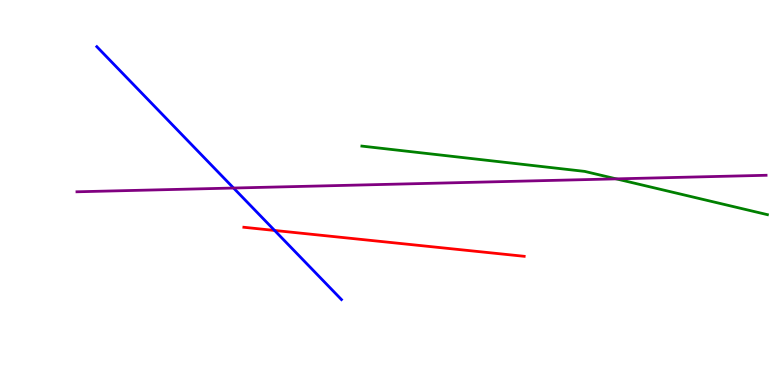[{'lines': ['blue', 'red'], 'intersections': [{'x': 3.54, 'y': 4.01}]}, {'lines': ['green', 'red'], 'intersections': []}, {'lines': ['purple', 'red'], 'intersections': []}, {'lines': ['blue', 'green'], 'intersections': []}, {'lines': ['blue', 'purple'], 'intersections': [{'x': 3.01, 'y': 5.12}]}, {'lines': ['green', 'purple'], 'intersections': [{'x': 7.95, 'y': 5.35}]}]